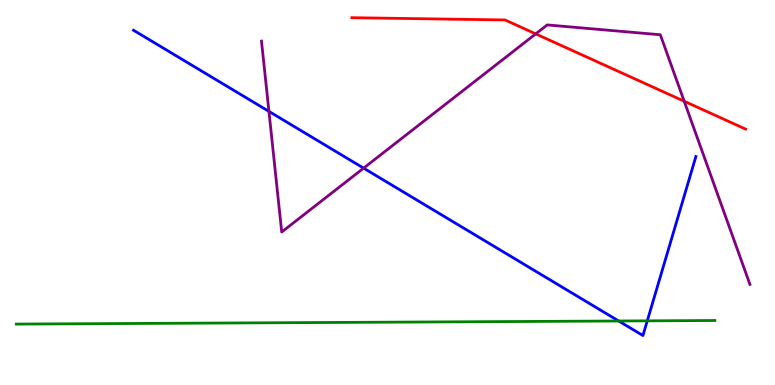[{'lines': ['blue', 'red'], 'intersections': []}, {'lines': ['green', 'red'], 'intersections': []}, {'lines': ['purple', 'red'], 'intersections': [{'x': 6.91, 'y': 9.12}, {'x': 8.83, 'y': 7.37}]}, {'lines': ['blue', 'green'], 'intersections': [{'x': 7.98, 'y': 1.66}, {'x': 8.35, 'y': 1.67}]}, {'lines': ['blue', 'purple'], 'intersections': [{'x': 3.47, 'y': 7.11}, {'x': 4.69, 'y': 5.63}]}, {'lines': ['green', 'purple'], 'intersections': []}]